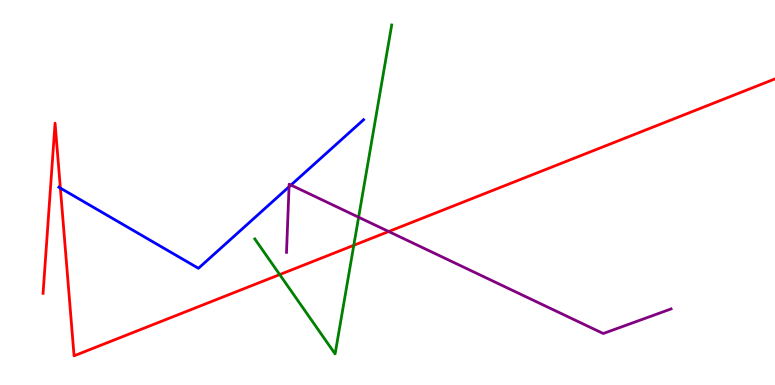[{'lines': ['blue', 'red'], 'intersections': [{'x': 0.779, 'y': 5.11}]}, {'lines': ['green', 'red'], 'intersections': [{'x': 3.61, 'y': 2.87}, {'x': 4.57, 'y': 3.63}]}, {'lines': ['purple', 'red'], 'intersections': [{'x': 5.02, 'y': 3.99}]}, {'lines': ['blue', 'green'], 'intersections': []}, {'lines': ['blue', 'purple'], 'intersections': [{'x': 3.73, 'y': 5.15}, {'x': 3.75, 'y': 5.19}]}, {'lines': ['green', 'purple'], 'intersections': [{'x': 4.63, 'y': 4.36}]}]